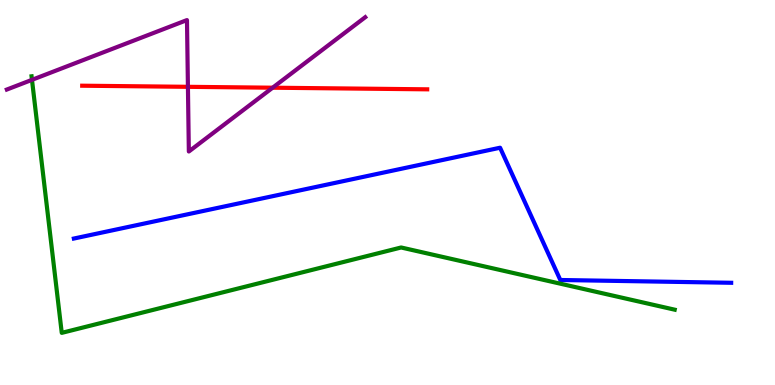[{'lines': ['blue', 'red'], 'intersections': []}, {'lines': ['green', 'red'], 'intersections': []}, {'lines': ['purple', 'red'], 'intersections': [{'x': 2.42, 'y': 7.74}, {'x': 3.52, 'y': 7.72}]}, {'lines': ['blue', 'green'], 'intersections': []}, {'lines': ['blue', 'purple'], 'intersections': []}, {'lines': ['green', 'purple'], 'intersections': [{'x': 0.413, 'y': 7.93}]}]